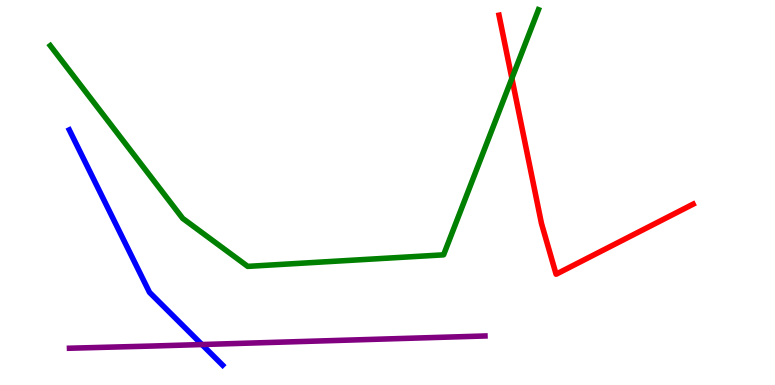[{'lines': ['blue', 'red'], 'intersections': []}, {'lines': ['green', 'red'], 'intersections': [{'x': 6.6, 'y': 7.96}]}, {'lines': ['purple', 'red'], 'intersections': []}, {'lines': ['blue', 'green'], 'intersections': []}, {'lines': ['blue', 'purple'], 'intersections': [{'x': 2.61, 'y': 1.05}]}, {'lines': ['green', 'purple'], 'intersections': []}]